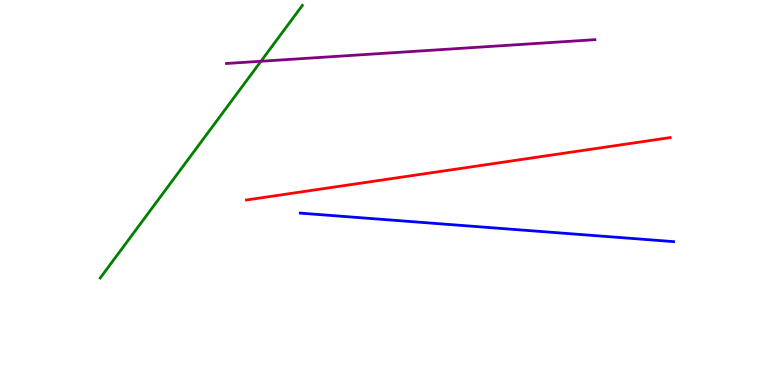[{'lines': ['blue', 'red'], 'intersections': []}, {'lines': ['green', 'red'], 'intersections': []}, {'lines': ['purple', 'red'], 'intersections': []}, {'lines': ['blue', 'green'], 'intersections': []}, {'lines': ['blue', 'purple'], 'intersections': []}, {'lines': ['green', 'purple'], 'intersections': [{'x': 3.37, 'y': 8.41}]}]